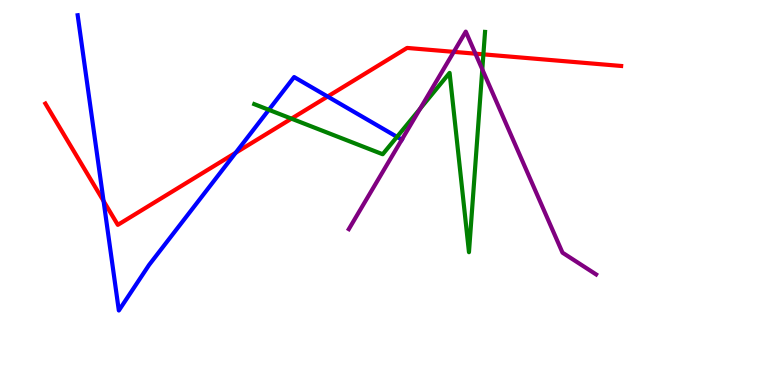[{'lines': ['blue', 'red'], 'intersections': [{'x': 1.34, 'y': 4.78}, {'x': 3.04, 'y': 6.03}, {'x': 4.23, 'y': 7.49}]}, {'lines': ['green', 'red'], 'intersections': [{'x': 3.76, 'y': 6.92}, {'x': 6.24, 'y': 8.59}]}, {'lines': ['purple', 'red'], 'intersections': [{'x': 5.86, 'y': 8.65}, {'x': 6.13, 'y': 8.61}]}, {'lines': ['blue', 'green'], 'intersections': [{'x': 3.47, 'y': 7.15}, {'x': 5.12, 'y': 6.45}]}, {'lines': ['blue', 'purple'], 'intersections': [{'x': 5.18, 'y': 6.37}]}, {'lines': ['green', 'purple'], 'intersections': [{'x': 5.42, 'y': 7.18}, {'x': 6.22, 'y': 8.2}]}]